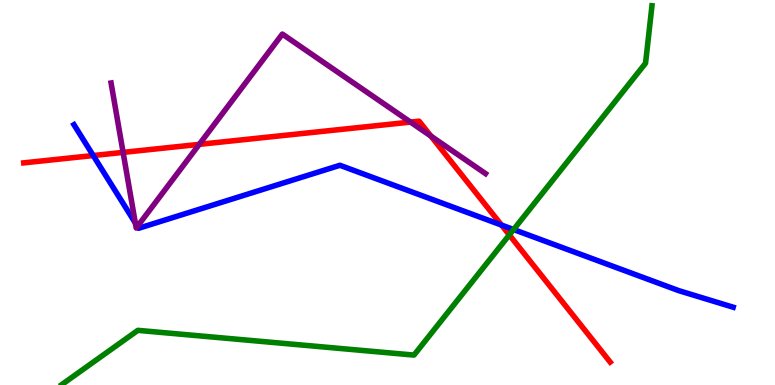[{'lines': ['blue', 'red'], 'intersections': [{'x': 1.2, 'y': 5.96}, {'x': 6.47, 'y': 4.15}]}, {'lines': ['green', 'red'], 'intersections': [{'x': 6.57, 'y': 3.9}]}, {'lines': ['purple', 'red'], 'intersections': [{'x': 1.59, 'y': 6.04}, {'x': 2.57, 'y': 6.25}, {'x': 5.3, 'y': 6.83}, {'x': 5.56, 'y': 6.46}]}, {'lines': ['blue', 'green'], 'intersections': [{'x': 6.63, 'y': 4.04}]}, {'lines': ['blue', 'purple'], 'intersections': [{'x': 1.75, 'y': 4.21}, {'x': 1.77, 'y': 4.12}]}, {'lines': ['green', 'purple'], 'intersections': []}]